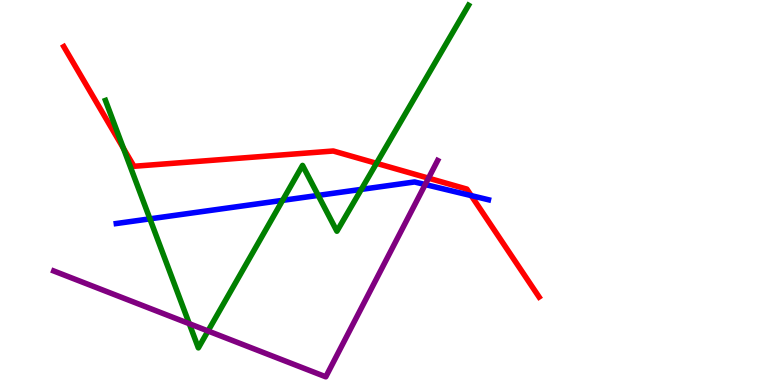[{'lines': ['blue', 'red'], 'intersections': [{'x': 6.08, 'y': 4.92}]}, {'lines': ['green', 'red'], 'intersections': [{'x': 1.59, 'y': 6.15}, {'x': 4.86, 'y': 5.76}]}, {'lines': ['purple', 'red'], 'intersections': [{'x': 5.53, 'y': 5.37}]}, {'lines': ['blue', 'green'], 'intersections': [{'x': 1.93, 'y': 4.32}, {'x': 3.65, 'y': 4.8}, {'x': 4.11, 'y': 4.92}, {'x': 4.66, 'y': 5.08}]}, {'lines': ['blue', 'purple'], 'intersections': [{'x': 5.49, 'y': 5.21}]}, {'lines': ['green', 'purple'], 'intersections': [{'x': 2.44, 'y': 1.59}, {'x': 2.68, 'y': 1.4}]}]